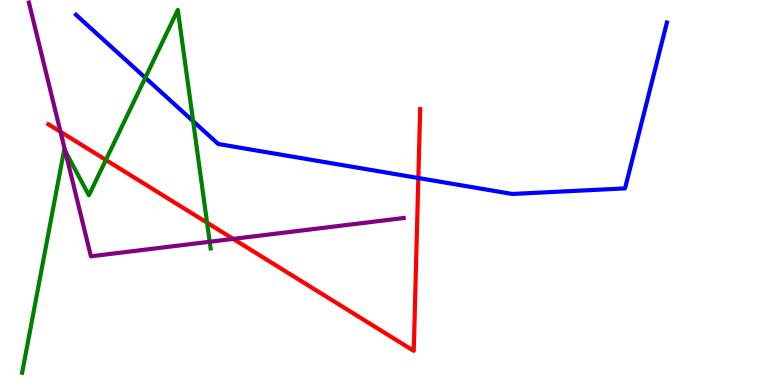[{'lines': ['blue', 'red'], 'intersections': [{'x': 5.4, 'y': 5.38}]}, {'lines': ['green', 'red'], 'intersections': [{'x': 1.37, 'y': 5.85}, {'x': 2.67, 'y': 4.22}]}, {'lines': ['purple', 'red'], 'intersections': [{'x': 0.781, 'y': 6.58}, {'x': 3.01, 'y': 3.8}]}, {'lines': ['blue', 'green'], 'intersections': [{'x': 1.87, 'y': 7.98}, {'x': 2.49, 'y': 6.85}]}, {'lines': ['blue', 'purple'], 'intersections': []}, {'lines': ['green', 'purple'], 'intersections': [{'x': 0.841, 'y': 6.08}, {'x': 2.71, 'y': 3.72}]}]